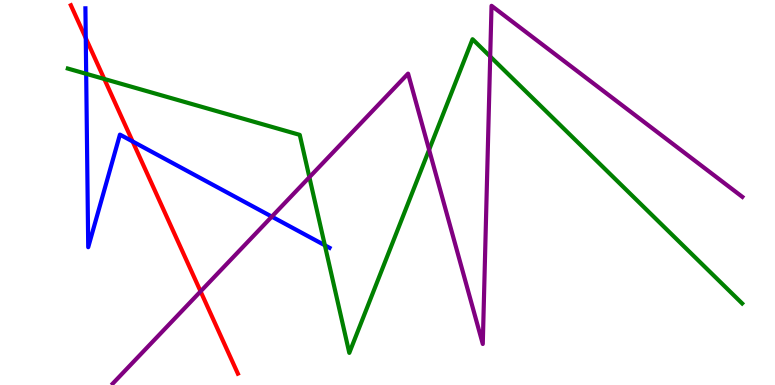[{'lines': ['blue', 'red'], 'intersections': [{'x': 1.11, 'y': 9.01}, {'x': 1.71, 'y': 6.33}]}, {'lines': ['green', 'red'], 'intersections': [{'x': 1.35, 'y': 7.95}]}, {'lines': ['purple', 'red'], 'intersections': [{'x': 2.59, 'y': 2.43}]}, {'lines': ['blue', 'green'], 'intersections': [{'x': 1.11, 'y': 8.08}, {'x': 4.19, 'y': 3.63}]}, {'lines': ['blue', 'purple'], 'intersections': [{'x': 3.51, 'y': 4.37}]}, {'lines': ['green', 'purple'], 'intersections': [{'x': 3.99, 'y': 5.4}, {'x': 5.54, 'y': 6.11}, {'x': 6.33, 'y': 8.53}]}]